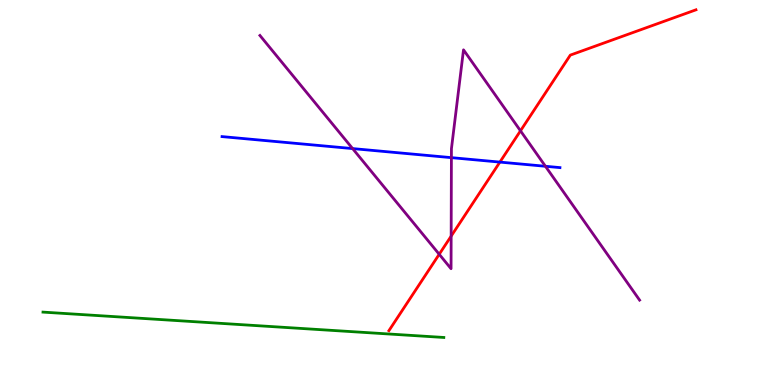[{'lines': ['blue', 'red'], 'intersections': [{'x': 6.45, 'y': 5.79}]}, {'lines': ['green', 'red'], 'intersections': []}, {'lines': ['purple', 'red'], 'intersections': [{'x': 5.67, 'y': 3.4}, {'x': 5.82, 'y': 3.87}, {'x': 6.72, 'y': 6.6}]}, {'lines': ['blue', 'green'], 'intersections': []}, {'lines': ['blue', 'purple'], 'intersections': [{'x': 4.55, 'y': 6.14}, {'x': 5.82, 'y': 5.91}, {'x': 7.04, 'y': 5.68}]}, {'lines': ['green', 'purple'], 'intersections': []}]